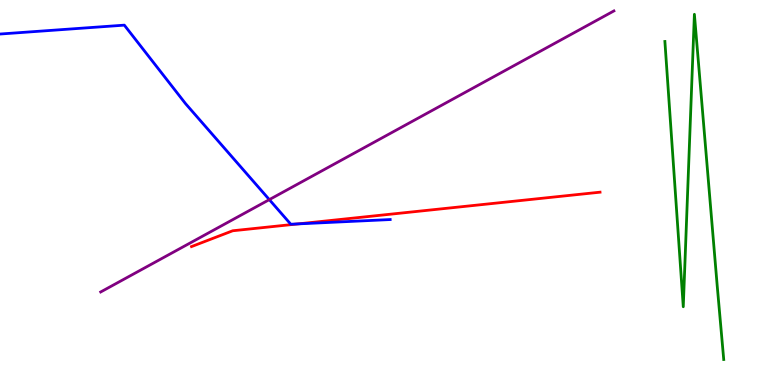[{'lines': ['blue', 'red'], 'intersections': [{'x': 3.85, 'y': 4.18}]}, {'lines': ['green', 'red'], 'intersections': []}, {'lines': ['purple', 'red'], 'intersections': []}, {'lines': ['blue', 'green'], 'intersections': []}, {'lines': ['blue', 'purple'], 'intersections': [{'x': 3.48, 'y': 4.81}]}, {'lines': ['green', 'purple'], 'intersections': []}]